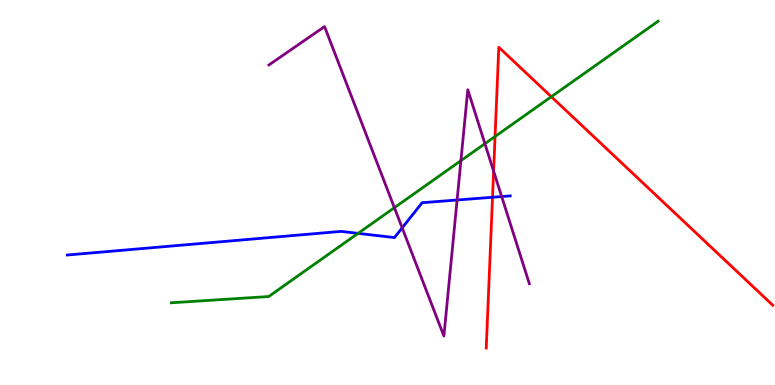[{'lines': ['blue', 'red'], 'intersections': [{'x': 6.36, 'y': 4.88}]}, {'lines': ['green', 'red'], 'intersections': [{'x': 6.39, 'y': 6.45}, {'x': 7.11, 'y': 7.49}]}, {'lines': ['purple', 'red'], 'intersections': [{'x': 6.37, 'y': 5.55}]}, {'lines': ['blue', 'green'], 'intersections': [{'x': 4.62, 'y': 3.94}]}, {'lines': ['blue', 'purple'], 'intersections': [{'x': 5.19, 'y': 4.08}, {'x': 5.9, 'y': 4.81}, {'x': 6.47, 'y': 4.89}]}, {'lines': ['green', 'purple'], 'intersections': [{'x': 5.09, 'y': 4.61}, {'x': 5.95, 'y': 5.83}, {'x': 6.26, 'y': 6.27}]}]